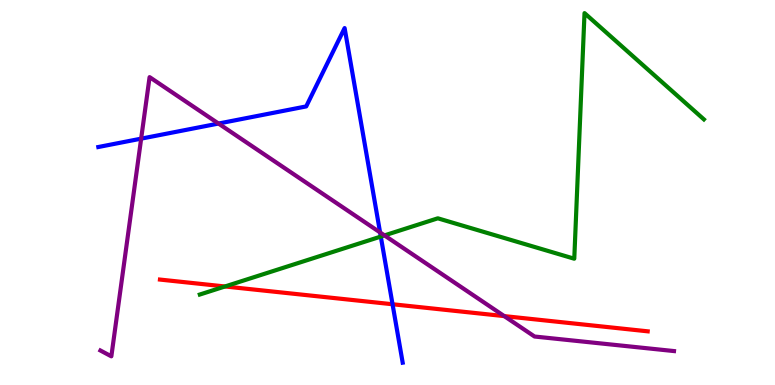[{'lines': ['blue', 'red'], 'intersections': [{'x': 5.07, 'y': 2.1}]}, {'lines': ['green', 'red'], 'intersections': [{'x': 2.9, 'y': 2.56}]}, {'lines': ['purple', 'red'], 'intersections': [{'x': 6.51, 'y': 1.79}]}, {'lines': ['blue', 'green'], 'intersections': [{'x': 4.91, 'y': 3.86}]}, {'lines': ['blue', 'purple'], 'intersections': [{'x': 1.82, 'y': 6.4}, {'x': 2.82, 'y': 6.79}, {'x': 4.9, 'y': 3.96}]}, {'lines': ['green', 'purple'], 'intersections': [{'x': 4.96, 'y': 3.89}]}]